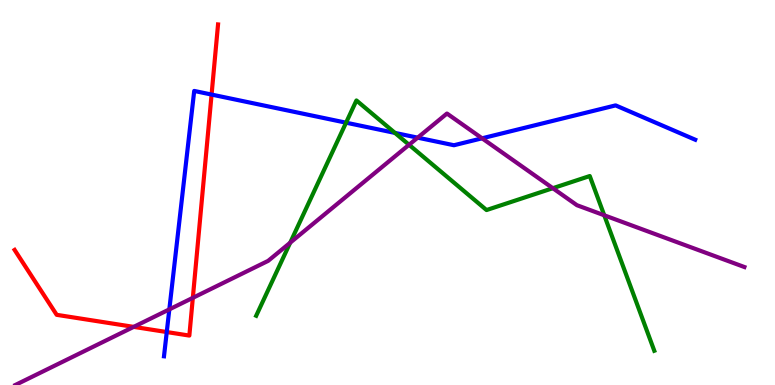[{'lines': ['blue', 'red'], 'intersections': [{'x': 2.15, 'y': 1.38}, {'x': 2.73, 'y': 7.54}]}, {'lines': ['green', 'red'], 'intersections': []}, {'lines': ['purple', 'red'], 'intersections': [{'x': 1.73, 'y': 1.51}, {'x': 2.49, 'y': 2.26}]}, {'lines': ['blue', 'green'], 'intersections': [{'x': 4.47, 'y': 6.81}, {'x': 5.1, 'y': 6.55}]}, {'lines': ['blue', 'purple'], 'intersections': [{'x': 2.18, 'y': 1.96}, {'x': 5.39, 'y': 6.42}, {'x': 6.22, 'y': 6.41}]}, {'lines': ['green', 'purple'], 'intersections': [{'x': 3.74, 'y': 3.7}, {'x': 5.28, 'y': 6.24}, {'x': 7.13, 'y': 5.11}, {'x': 7.8, 'y': 4.41}]}]